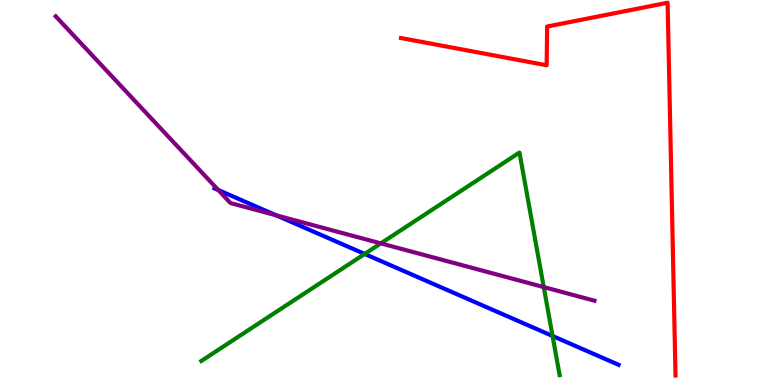[{'lines': ['blue', 'red'], 'intersections': []}, {'lines': ['green', 'red'], 'intersections': []}, {'lines': ['purple', 'red'], 'intersections': []}, {'lines': ['blue', 'green'], 'intersections': [{'x': 4.71, 'y': 3.4}, {'x': 7.13, 'y': 1.27}]}, {'lines': ['blue', 'purple'], 'intersections': [{'x': 2.82, 'y': 5.06}, {'x': 3.56, 'y': 4.41}]}, {'lines': ['green', 'purple'], 'intersections': [{'x': 4.91, 'y': 3.68}, {'x': 7.02, 'y': 2.54}]}]